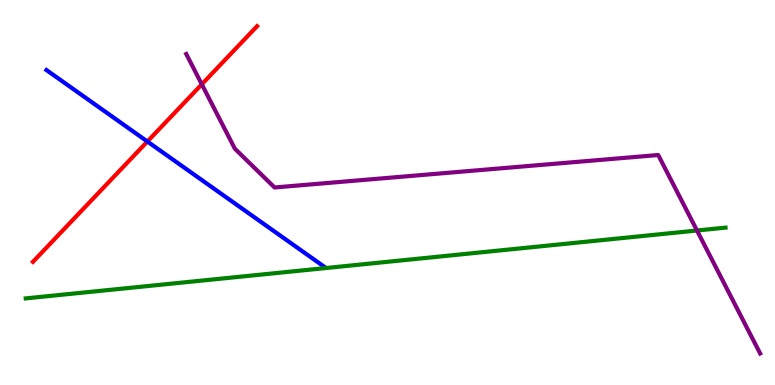[{'lines': ['blue', 'red'], 'intersections': [{'x': 1.9, 'y': 6.32}]}, {'lines': ['green', 'red'], 'intersections': []}, {'lines': ['purple', 'red'], 'intersections': [{'x': 2.6, 'y': 7.81}]}, {'lines': ['blue', 'green'], 'intersections': []}, {'lines': ['blue', 'purple'], 'intersections': []}, {'lines': ['green', 'purple'], 'intersections': [{'x': 8.99, 'y': 4.01}]}]